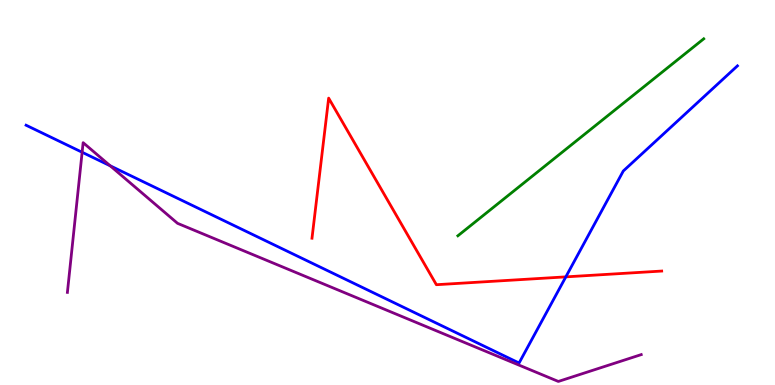[{'lines': ['blue', 'red'], 'intersections': [{'x': 7.3, 'y': 2.81}]}, {'lines': ['green', 'red'], 'intersections': []}, {'lines': ['purple', 'red'], 'intersections': []}, {'lines': ['blue', 'green'], 'intersections': []}, {'lines': ['blue', 'purple'], 'intersections': [{'x': 1.06, 'y': 6.05}, {'x': 1.42, 'y': 5.69}]}, {'lines': ['green', 'purple'], 'intersections': []}]